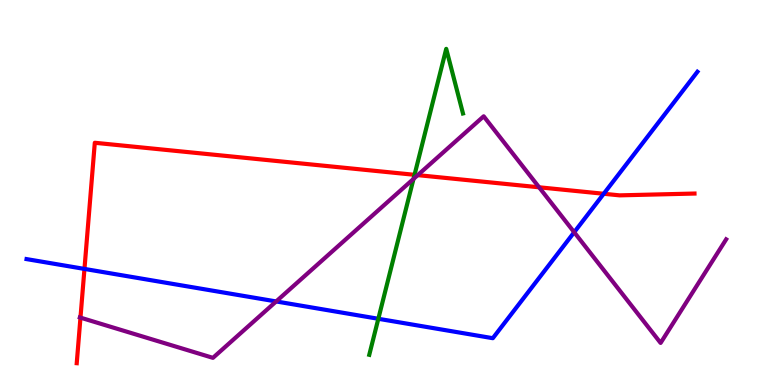[{'lines': ['blue', 'red'], 'intersections': [{'x': 1.09, 'y': 3.02}, {'x': 7.79, 'y': 4.97}]}, {'lines': ['green', 'red'], 'intersections': [{'x': 5.35, 'y': 5.46}]}, {'lines': ['purple', 'red'], 'intersections': [{'x': 1.04, 'y': 1.75}, {'x': 5.39, 'y': 5.45}, {'x': 6.96, 'y': 5.14}]}, {'lines': ['blue', 'green'], 'intersections': [{'x': 4.88, 'y': 1.72}]}, {'lines': ['blue', 'purple'], 'intersections': [{'x': 3.56, 'y': 2.17}, {'x': 7.41, 'y': 3.97}]}, {'lines': ['green', 'purple'], 'intersections': [{'x': 5.34, 'y': 5.35}]}]